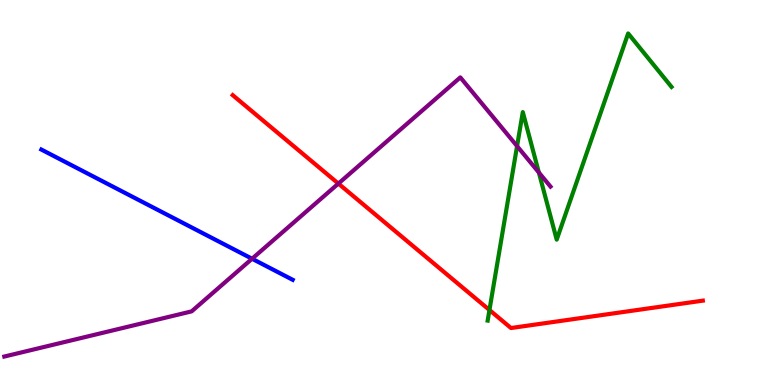[{'lines': ['blue', 'red'], 'intersections': []}, {'lines': ['green', 'red'], 'intersections': [{'x': 6.32, 'y': 1.95}]}, {'lines': ['purple', 'red'], 'intersections': [{'x': 4.37, 'y': 5.23}]}, {'lines': ['blue', 'green'], 'intersections': []}, {'lines': ['blue', 'purple'], 'intersections': [{'x': 3.25, 'y': 3.28}]}, {'lines': ['green', 'purple'], 'intersections': [{'x': 6.67, 'y': 6.2}, {'x': 6.95, 'y': 5.52}]}]